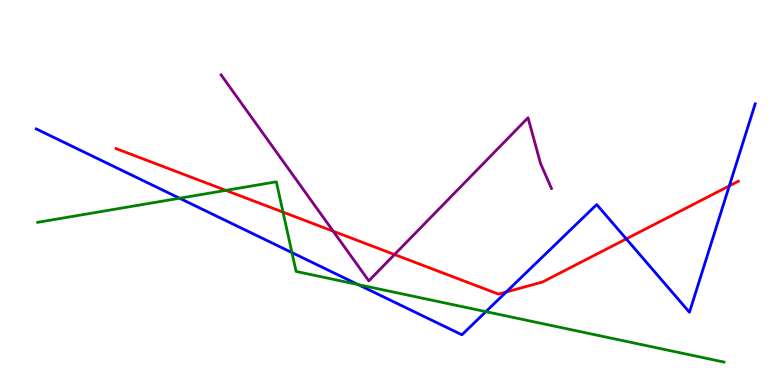[{'lines': ['blue', 'red'], 'intersections': [{'x': 6.53, 'y': 2.42}, {'x': 8.08, 'y': 3.79}, {'x': 9.41, 'y': 5.17}]}, {'lines': ['green', 'red'], 'intersections': [{'x': 2.91, 'y': 5.06}, {'x': 3.65, 'y': 4.49}]}, {'lines': ['purple', 'red'], 'intersections': [{'x': 4.3, 'y': 3.99}, {'x': 5.09, 'y': 3.39}]}, {'lines': ['blue', 'green'], 'intersections': [{'x': 2.32, 'y': 4.85}, {'x': 3.77, 'y': 3.44}, {'x': 4.62, 'y': 2.61}, {'x': 6.27, 'y': 1.91}]}, {'lines': ['blue', 'purple'], 'intersections': []}, {'lines': ['green', 'purple'], 'intersections': []}]